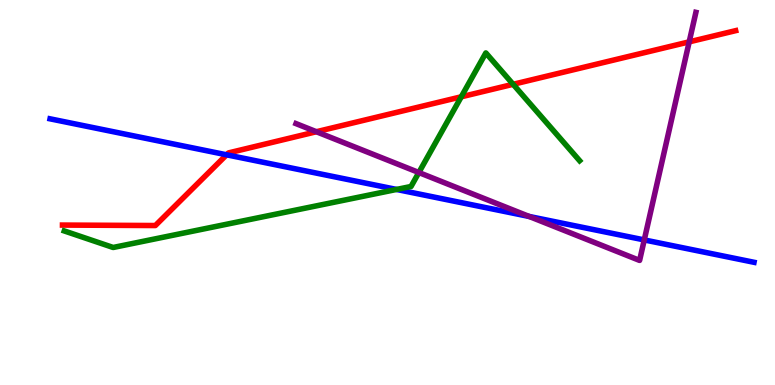[{'lines': ['blue', 'red'], 'intersections': [{'x': 2.92, 'y': 5.98}]}, {'lines': ['green', 'red'], 'intersections': [{'x': 5.95, 'y': 7.49}, {'x': 6.62, 'y': 7.81}]}, {'lines': ['purple', 'red'], 'intersections': [{'x': 4.08, 'y': 6.58}, {'x': 8.89, 'y': 8.91}]}, {'lines': ['blue', 'green'], 'intersections': [{'x': 5.12, 'y': 5.08}]}, {'lines': ['blue', 'purple'], 'intersections': [{'x': 6.83, 'y': 4.38}, {'x': 8.31, 'y': 3.77}]}, {'lines': ['green', 'purple'], 'intersections': [{'x': 5.4, 'y': 5.52}]}]